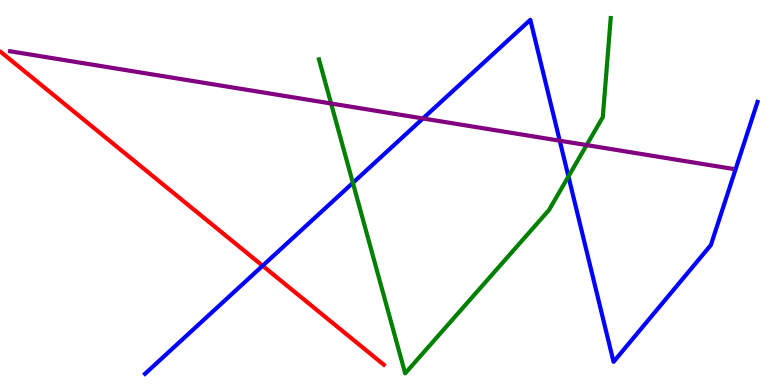[{'lines': ['blue', 'red'], 'intersections': [{'x': 3.39, 'y': 3.1}]}, {'lines': ['green', 'red'], 'intersections': []}, {'lines': ['purple', 'red'], 'intersections': []}, {'lines': ['blue', 'green'], 'intersections': [{'x': 4.55, 'y': 5.25}, {'x': 7.33, 'y': 5.42}]}, {'lines': ['blue', 'purple'], 'intersections': [{'x': 5.46, 'y': 6.92}, {'x': 7.22, 'y': 6.35}]}, {'lines': ['green', 'purple'], 'intersections': [{'x': 4.27, 'y': 7.31}, {'x': 7.57, 'y': 6.23}]}]